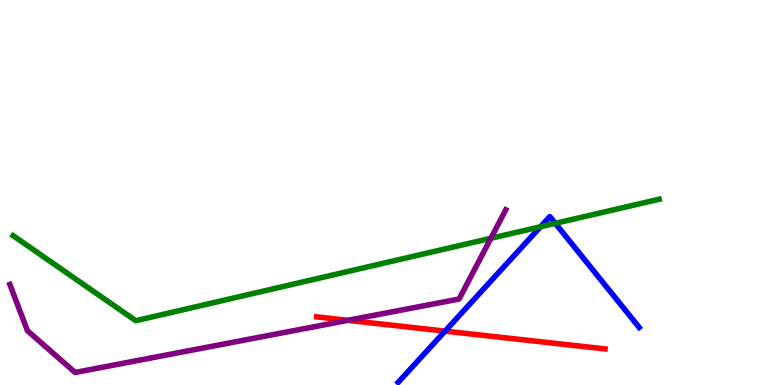[{'lines': ['blue', 'red'], 'intersections': [{'x': 5.74, 'y': 1.4}]}, {'lines': ['green', 'red'], 'intersections': []}, {'lines': ['purple', 'red'], 'intersections': [{'x': 4.49, 'y': 1.68}]}, {'lines': ['blue', 'green'], 'intersections': [{'x': 6.97, 'y': 4.11}, {'x': 7.17, 'y': 4.2}]}, {'lines': ['blue', 'purple'], 'intersections': []}, {'lines': ['green', 'purple'], 'intersections': [{'x': 6.33, 'y': 3.81}]}]